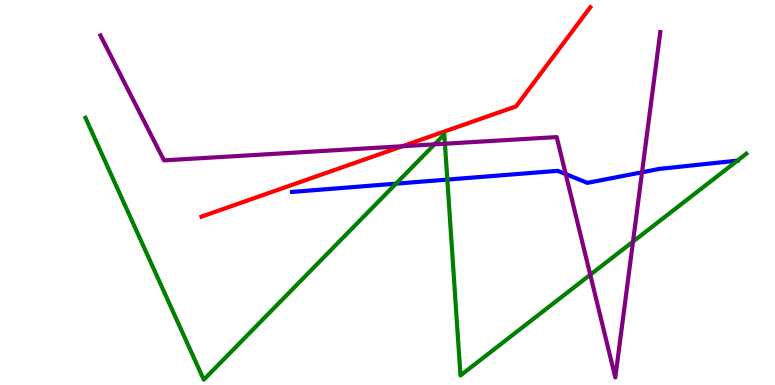[{'lines': ['blue', 'red'], 'intersections': []}, {'lines': ['green', 'red'], 'intersections': []}, {'lines': ['purple', 'red'], 'intersections': [{'x': 5.19, 'y': 6.2}]}, {'lines': ['blue', 'green'], 'intersections': [{'x': 5.11, 'y': 5.23}, {'x': 5.77, 'y': 5.34}, {'x': 9.52, 'y': 5.83}]}, {'lines': ['blue', 'purple'], 'intersections': [{'x': 7.3, 'y': 5.48}, {'x': 8.28, 'y': 5.53}]}, {'lines': ['green', 'purple'], 'intersections': [{'x': 5.61, 'y': 6.25}, {'x': 5.74, 'y': 6.27}, {'x': 7.62, 'y': 2.86}, {'x': 8.17, 'y': 3.72}]}]